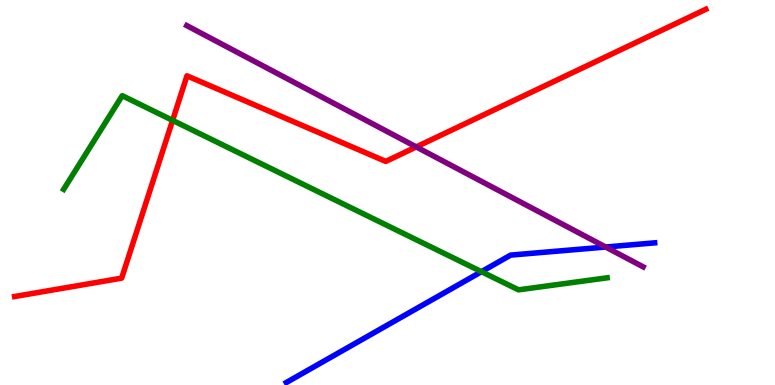[{'lines': ['blue', 'red'], 'intersections': []}, {'lines': ['green', 'red'], 'intersections': [{'x': 2.23, 'y': 6.87}]}, {'lines': ['purple', 'red'], 'intersections': [{'x': 5.37, 'y': 6.18}]}, {'lines': ['blue', 'green'], 'intersections': [{'x': 6.21, 'y': 2.94}]}, {'lines': ['blue', 'purple'], 'intersections': [{'x': 7.81, 'y': 3.58}]}, {'lines': ['green', 'purple'], 'intersections': []}]